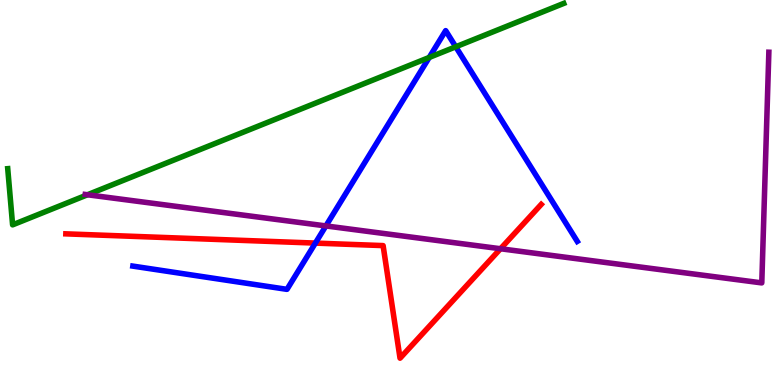[{'lines': ['blue', 'red'], 'intersections': [{'x': 4.07, 'y': 3.69}]}, {'lines': ['green', 'red'], 'intersections': []}, {'lines': ['purple', 'red'], 'intersections': [{'x': 6.46, 'y': 3.54}]}, {'lines': ['blue', 'green'], 'intersections': [{'x': 5.54, 'y': 8.51}, {'x': 5.88, 'y': 8.78}]}, {'lines': ['blue', 'purple'], 'intersections': [{'x': 4.21, 'y': 4.13}]}, {'lines': ['green', 'purple'], 'intersections': [{'x': 1.13, 'y': 4.94}]}]